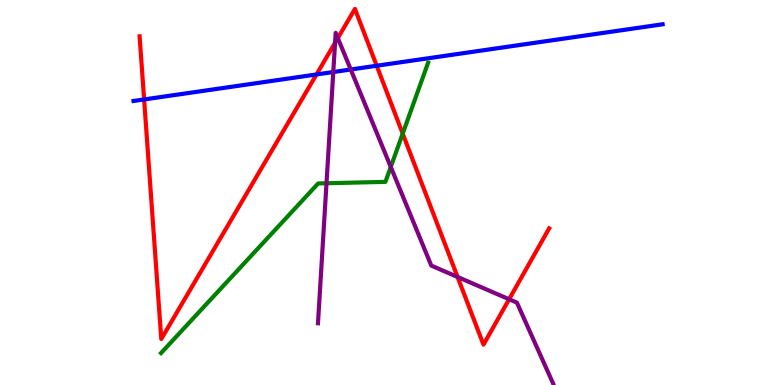[{'lines': ['blue', 'red'], 'intersections': [{'x': 1.86, 'y': 7.42}, {'x': 4.08, 'y': 8.07}, {'x': 4.86, 'y': 8.29}]}, {'lines': ['green', 'red'], 'intersections': [{'x': 5.2, 'y': 6.53}]}, {'lines': ['purple', 'red'], 'intersections': [{'x': 4.32, 'y': 8.89}, {'x': 4.36, 'y': 9.01}, {'x': 5.9, 'y': 2.81}, {'x': 6.57, 'y': 2.23}]}, {'lines': ['blue', 'green'], 'intersections': []}, {'lines': ['blue', 'purple'], 'intersections': [{'x': 4.3, 'y': 8.13}, {'x': 4.53, 'y': 8.19}]}, {'lines': ['green', 'purple'], 'intersections': [{'x': 4.21, 'y': 5.24}, {'x': 5.04, 'y': 5.66}]}]